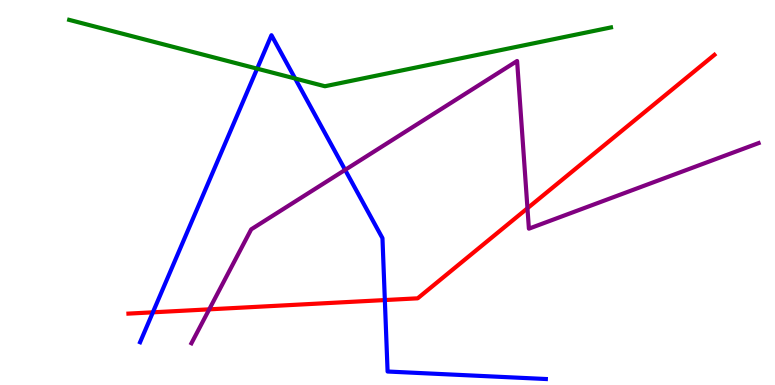[{'lines': ['blue', 'red'], 'intersections': [{'x': 1.97, 'y': 1.89}, {'x': 4.97, 'y': 2.21}]}, {'lines': ['green', 'red'], 'intersections': []}, {'lines': ['purple', 'red'], 'intersections': [{'x': 2.7, 'y': 1.97}, {'x': 6.81, 'y': 4.59}]}, {'lines': ['blue', 'green'], 'intersections': [{'x': 3.32, 'y': 8.22}, {'x': 3.81, 'y': 7.96}]}, {'lines': ['blue', 'purple'], 'intersections': [{'x': 4.45, 'y': 5.59}]}, {'lines': ['green', 'purple'], 'intersections': []}]